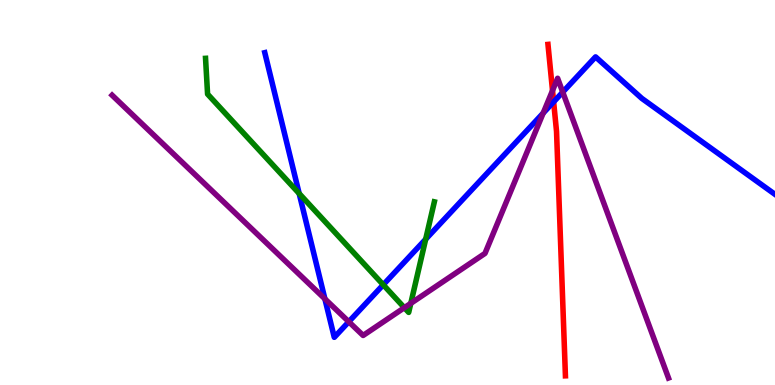[{'lines': ['blue', 'red'], 'intersections': [{'x': 7.14, 'y': 7.35}]}, {'lines': ['green', 'red'], 'intersections': []}, {'lines': ['purple', 'red'], 'intersections': [{'x': 7.13, 'y': 7.65}]}, {'lines': ['blue', 'green'], 'intersections': [{'x': 3.86, 'y': 4.97}, {'x': 4.95, 'y': 2.6}, {'x': 5.49, 'y': 3.79}]}, {'lines': ['blue', 'purple'], 'intersections': [{'x': 4.19, 'y': 2.24}, {'x': 4.5, 'y': 1.64}, {'x': 7.01, 'y': 7.06}, {'x': 7.26, 'y': 7.61}]}, {'lines': ['green', 'purple'], 'intersections': [{'x': 5.22, 'y': 2.01}, {'x': 5.3, 'y': 2.12}]}]